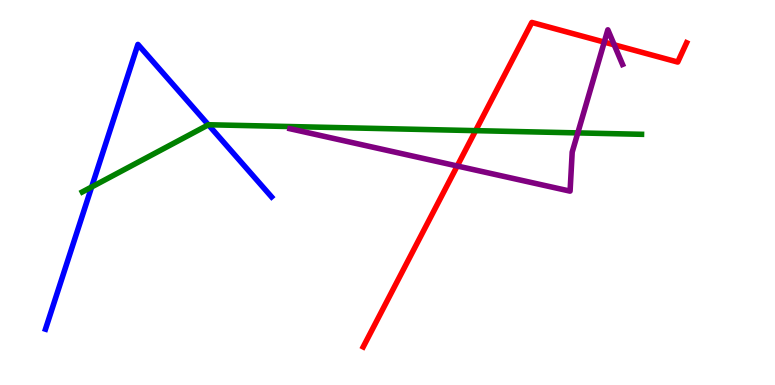[{'lines': ['blue', 'red'], 'intersections': []}, {'lines': ['green', 'red'], 'intersections': [{'x': 6.14, 'y': 6.61}]}, {'lines': ['purple', 'red'], 'intersections': [{'x': 5.9, 'y': 5.69}, {'x': 7.8, 'y': 8.91}, {'x': 7.93, 'y': 8.84}]}, {'lines': ['blue', 'green'], 'intersections': [{'x': 1.18, 'y': 5.14}, {'x': 2.69, 'y': 6.76}]}, {'lines': ['blue', 'purple'], 'intersections': []}, {'lines': ['green', 'purple'], 'intersections': [{'x': 7.46, 'y': 6.55}]}]